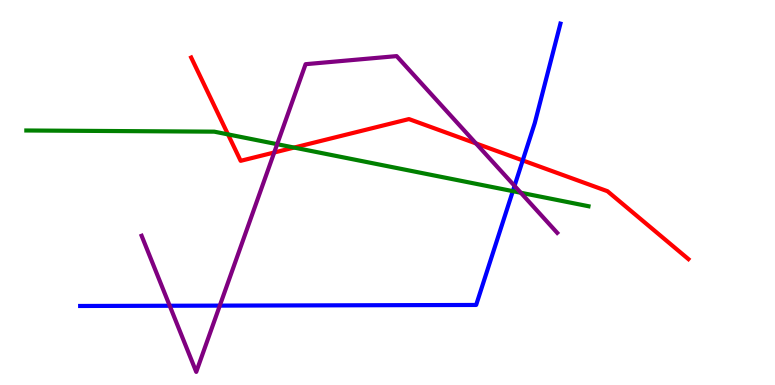[{'lines': ['blue', 'red'], 'intersections': [{'x': 6.74, 'y': 5.83}]}, {'lines': ['green', 'red'], 'intersections': [{'x': 2.94, 'y': 6.51}, {'x': 3.79, 'y': 6.17}]}, {'lines': ['purple', 'red'], 'intersections': [{'x': 3.54, 'y': 6.04}, {'x': 6.14, 'y': 6.27}]}, {'lines': ['blue', 'green'], 'intersections': [{'x': 6.62, 'y': 5.04}]}, {'lines': ['blue', 'purple'], 'intersections': [{'x': 2.19, 'y': 2.06}, {'x': 2.84, 'y': 2.06}, {'x': 6.64, 'y': 5.17}]}, {'lines': ['green', 'purple'], 'intersections': [{'x': 3.58, 'y': 6.25}, {'x': 6.72, 'y': 4.99}]}]